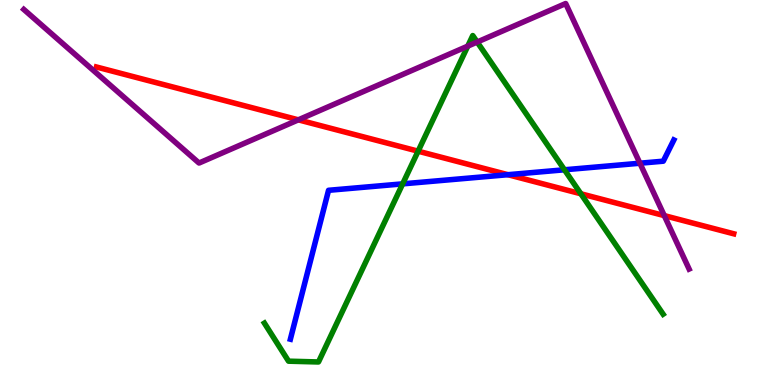[{'lines': ['blue', 'red'], 'intersections': [{'x': 6.55, 'y': 5.46}]}, {'lines': ['green', 'red'], 'intersections': [{'x': 5.39, 'y': 6.07}, {'x': 7.49, 'y': 4.97}]}, {'lines': ['purple', 'red'], 'intersections': [{'x': 3.85, 'y': 6.89}, {'x': 8.57, 'y': 4.4}]}, {'lines': ['blue', 'green'], 'intersections': [{'x': 5.2, 'y': 5.22}, {'x': 7.28, 'y': 5.59}]}, {'lines': ['blue', 'purple'], 'intersections': [{'x': 8.26, 'y': 5.76}]}, {'lines': ['green', 'purple'], 'intersections': [{'x': 6.04, 'y': 8.8}, {'x': 6.16, 'y': 8.91}]}]